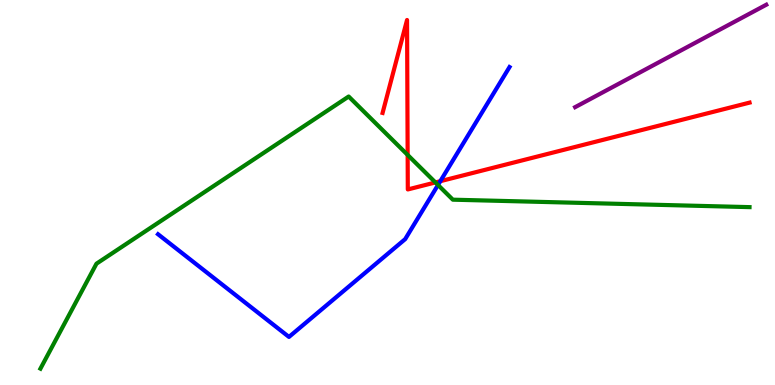[{'lines': ['blue', 'red'], 'intersections': [{'x': 5.68, 'y': 5.29}]}, {'lines': ['green', 'red'], 'intersections': [{'x': 5.26, 'y': 5.98}, {'x': 5.62, 'y': 5.26}]}, {'lines': ['purple', 'red'], 'intersections': []}, {'lines': ['blue', 'green'], 'intersections': [{'x': 5.65, 'y': 5.2}]}, {'lines': ['blue', 'purple'], 'intersections': []}, {'lines': ['green', 'purple'], 'intersections': []}]